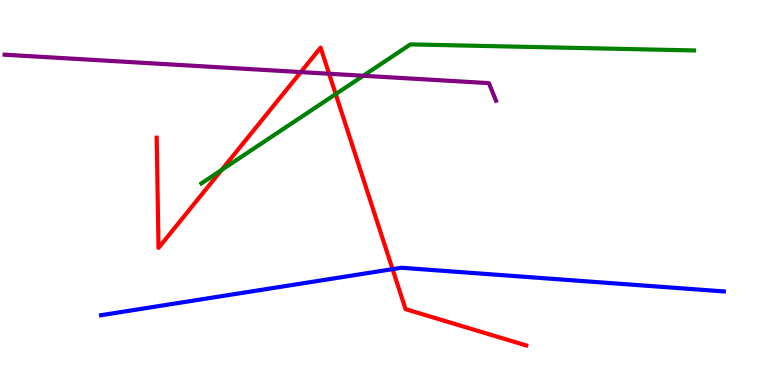[{'lines': ['blue', 'red'], 'intersections': [{'x': 5.07, 'y': 3.01}]}, {'lines': ['green', 'red'], 'intersections': [{'x': 2.86, 'y': 5.58}, {'x': 4.33, 'y': 7.56}]}, {'lines': ['purple', 'red'], 'intersections': [{'x': 3.88, 'y': 8.13}, {'x': 4.25, 'y': 8.08}]}, {'lines': ['blue', 'green'], 'intersections': []}, {'lines': ['blue', 'purple'], 'intersections': []}, {'lines': ['green', 'purple'], 'intersections': [{'x': 4.69, 'y': 8.03}]}]